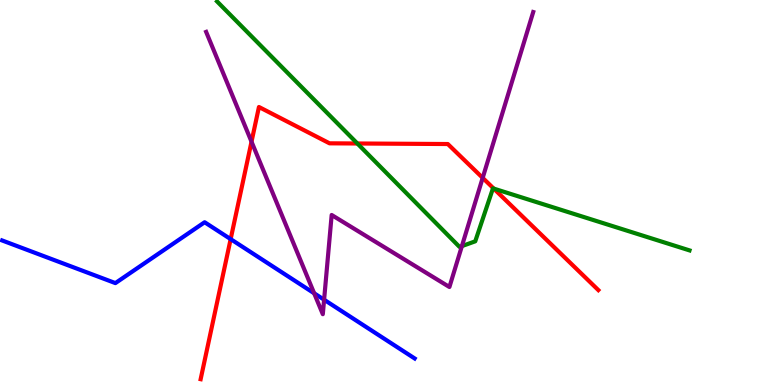[{'lines': ['blue', 'red'], 'intersections': [{'x': 2.98, 'y': 3.79}]}, {'lines': ['green', 'red'], 'intersections': [{'x': 4.61, 'y': 6.27}, {'x': 6.37, 'y': 5.1}]}, {'lines': ['purple', 'red'], 'intersections': [{'x': 3.25, 'y': 6.32}, {'x': 6.23, 'y': 5.38}]}, {'lines': ['blue', 'green'], 'intersections': []}, {'lines': ['blue', 'purple'], 'intersections': [{'x': 4.05, 'y': 2.38}, {'x': 4.18, 'y': 2.22}]}, {'lines': ['green', 'purple'], 'intersections': [{'x': 5.96, 'y': 3.61}]}]